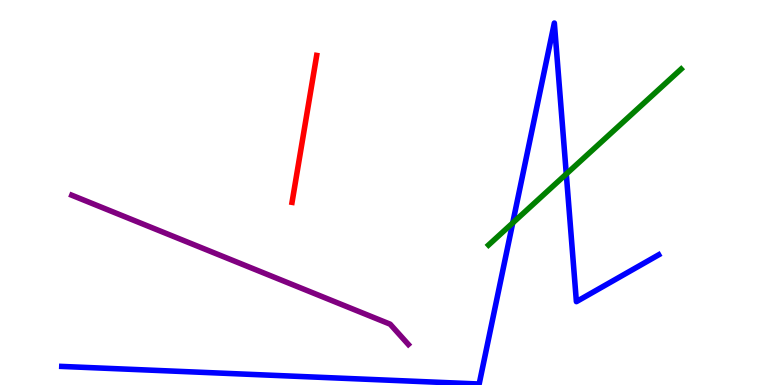[{'lines': ['blue', 'red'], 'intersections': []}, {'lines': ['green', 'red'], 'intersections': []}, {'lines': ['purple', 'red'], 'intersections': []}, {'lines': ['blue', 'green'], 'intersections': [{'x': 6.62, 'y': 4.21}, {'x': 7.31, 'y': 5.48}]}, {'lines': ['blue', 'purple'], 'intersections': []}, {'lines': ['green', 'purple'], 'intersections': []}]